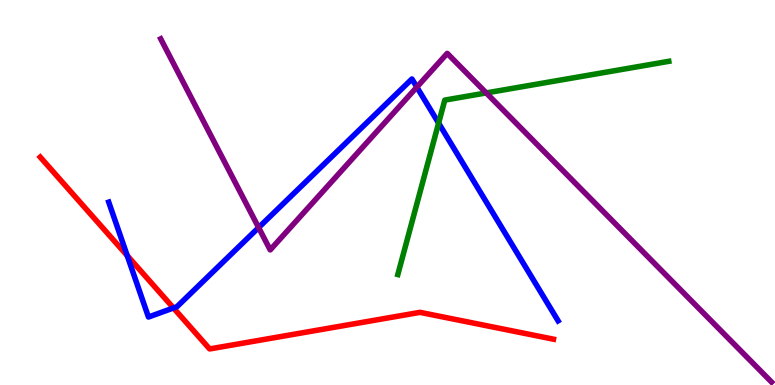[{'lines': ['blue', 'red'], 'intersections': [{'x': 1.64, 'y': 3.36}, {'x': 2.24, 'y': 2.0}]}, {'lines': ['green', 'red'], 'intersections': []}, {'lines': ['purple', 'red'], 'intersections': []}, {'lines': ['blue', 'green'], 'intersections': [{'x': 5.66, 'y': 6.8}]}, {'lines': ['blue', 'purple'], 'intersections': [{'x': 3.34, 'y': 4.09}, {'x': 5.38, 'y': 7.74}]}, {'lines': ['green', 'purple'], 'intersections': [{'x': 6.27, 'y': 7.59}]}]